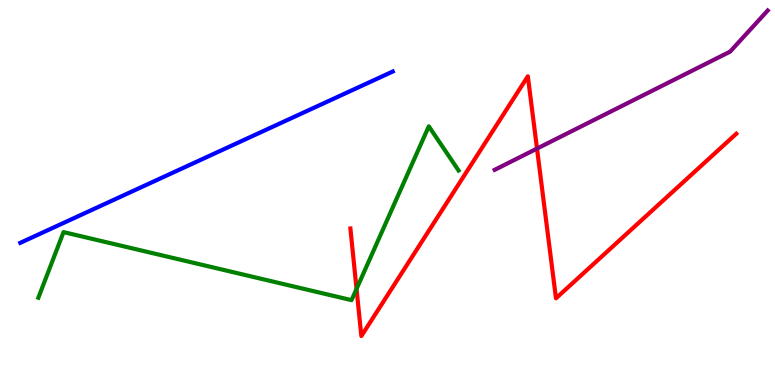[{'lines': ['blue', 'red'], 'intersections': []}, {'lines': ['green', 'red'], 'intersections': [{'x': 4.6, 'y': 2.5}]}, {'lines': ['purple', 'red'], 'intersections': [{'x': 6.93, 'y': 6.14}]}, {'lines': ['blue', 'green'], 'intersections': []}, {'lines': ['blue', 'purple'], 'intersections': []}, {'lines': ['green', 'purple'], 'intersections': []}]